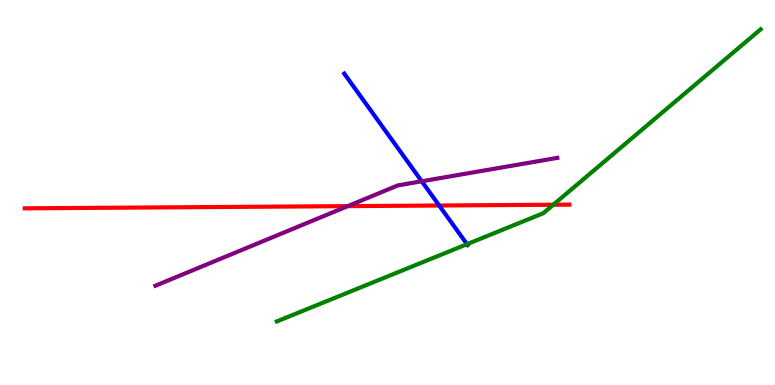[{'lines': ['blue', 'red'], 'intersections': [{'x': 5.67, 'y': 4.66}]}, {'lines': ['green', 'red'], 'intersections': [{'x': 7.14, 'y': 4.68}]}, {'lines': ['purple', 'red'], 'intersections': [{'x': 4.49, 'y': 4.65}]}, {'lines': ['blue', 'green'], 'intersections': [{'x': 6.03, 'y': 3.66}]}, {'lines': ['blue', 'purple'], 'intersections': [{'x': 5.44, 'y': 5.29}]}, {'lines': ['green', 'purple'], 'intersections': []}]